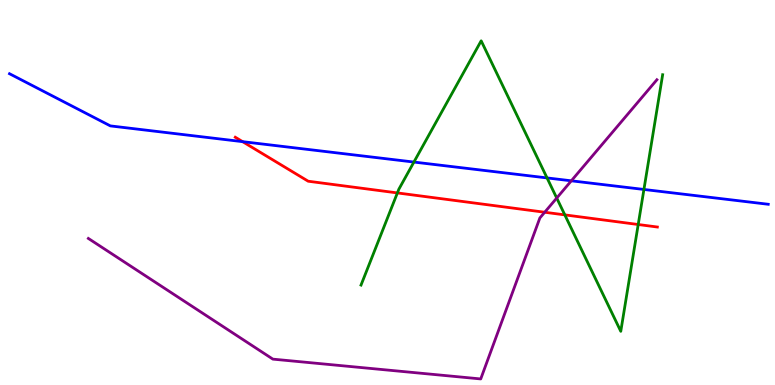[{'lines': ['blue', 'red'], 'intersections': [{'x': 3.13, 'y': 6.32}]}, {'lines': ['green', 'red'], 'intersections': [{'x': 5.13, 'y': 4.99}, {'x': 7.29, 'y': 4.42}, {'x': 8.23, 'y': 4.17}]}, {'lines': ['purple', 'red'], 'intersections': [{'x': 7.03, 'y': 4.49}]}, {'lines': ['blue', 'green'], 'intersections': [{'x': 5.34, 'y': 5.79}, {'x': 7.06, 'y': 5.38}, {'x': 8.31, 'y': 5.08}]}, {'lines': ['blue', 'purple'], 'intersections': [{'x': 7.37, 'y': 5.3}]}, {'lines': ['green', 'purple'], 'intersections': [{'x': 7.18, 'y': 4.86}]}]